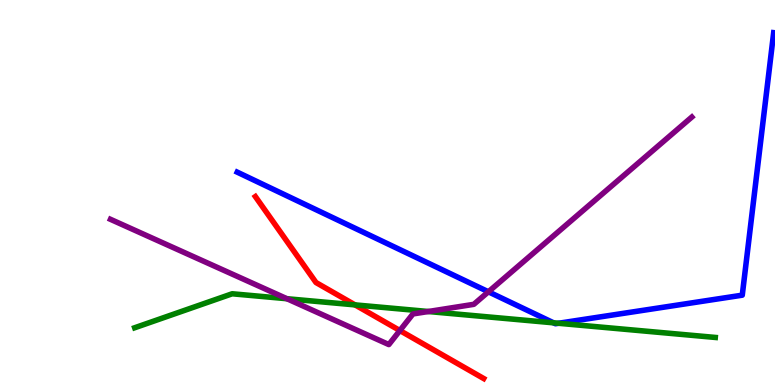[{'lines': ['blue', 'red'], 'intersections': []}, {'lines': ['green', 'red'], 'intersections': [{'x': 4.58, 'y': 2.08}]}, {'lines': ['purple', 'red'], 'intersections': [{'x': 5.16, 'y': 1.41}]}, {'lines': ['blue', 'green'], 'intersections': [{'x': 7.14, 'y': 1.61}, {'x': 7.21, 'y': 1.6}]}, {'lines': ['blue', 'purple'], 'intersections': [{'x': 6.3, 'y': 2.42}]}, {'lines': ['green', 'purple'], 'intersections': [{'x': 3.7, 'y': 2.24}, {'x': 5.53, 'y': 1.91}]}]